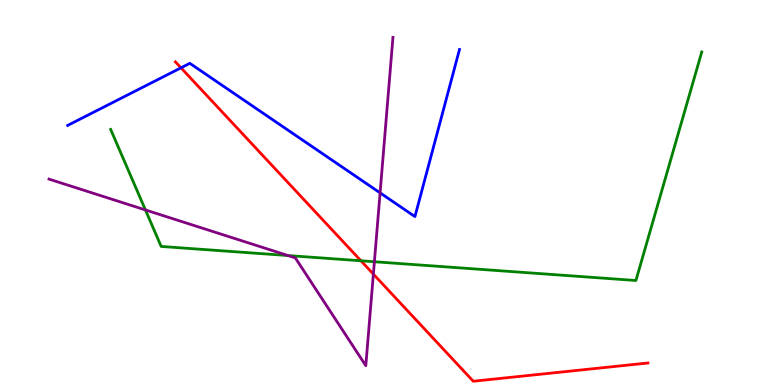[{'lines': ['blue', 'red'], 'intersections': [{'x': 2.34, 'y': 8.24}]}, {'lines': ['green', 'red'], 'intersections': [{'x': 4.66, 'y': 3.23}]}, {'lines': ['purple', 'red'], 'intersections': [{'x': 4.82, 'y': 2.88}]}, {'lines': ['blue', 'green'], 'intersections': []}, {'lines': ['blue', 'purple'], 'intersections': [{'x': 4.9, 'y': 4.99}]}, {'lines': ['green', 'purple'], 'intersections': [{'x': 1.88, 'y': 4.55}, {'x': 3.72, 'y': 3.36}, {'x': 4.83, 'y': 3.2}]}]